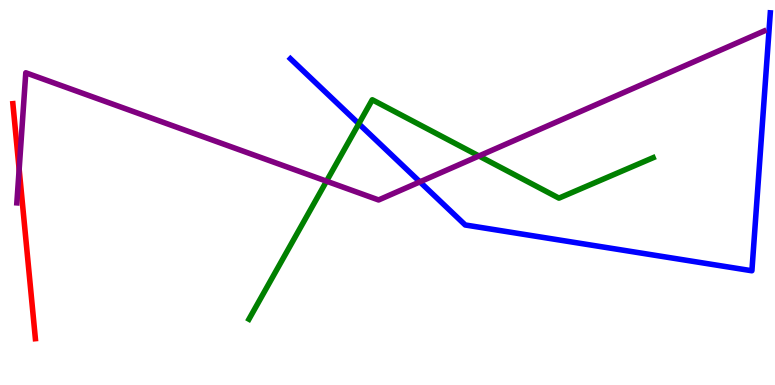[{'lines': ['blue', 'red'], 'intersections': []}, {'lines': ['green', 'red'], 'intersections': []}, {'lines': ['purple', 'red'], 'intersections': [{'x': 0.247, 'y': 5.6}]}, {'lines': ['blue', 'green'], 'intersections': [{'x': 4.63, 'y': 6.79}]}, {'lines': ['blue', 'purple'], 'intersections': [{'x': 5.42, 'y': 5.28}]}, {'lines': ['green', 'purple'], 'intersections': [{'x': 4.21, 'y': 5.29}, {'x': 6.18, 'y': 5.95}]}]